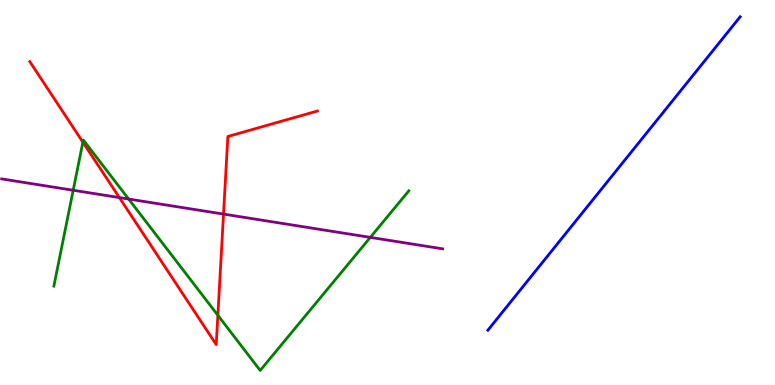[{'lines': ['blue', 'red'], 'intersections': []}, {'lines': ['green', 'red'], 'intersections': [{'x': 1.07, 'y': 6.31}, {'x': 2.81, 'y': 1.81}]}, {'lines': ['purple', 'red'], 'intersections': [{'x': 1.54, 'y': 4.87}, {'x': 2.88, 'y': 4.44}]}, {'lines': ['blue', 'green'], 'intersections': []}, {'lines': ['blue', 'purple'], 'intersections': []}, {'lines': ['green', 'purple'], 'intersections': [{'x': 0.944, 'y': 5.06}, {'x': 1.66, 'y': 4.83}, {'x': 4.78, 'y': 3.83}]}]